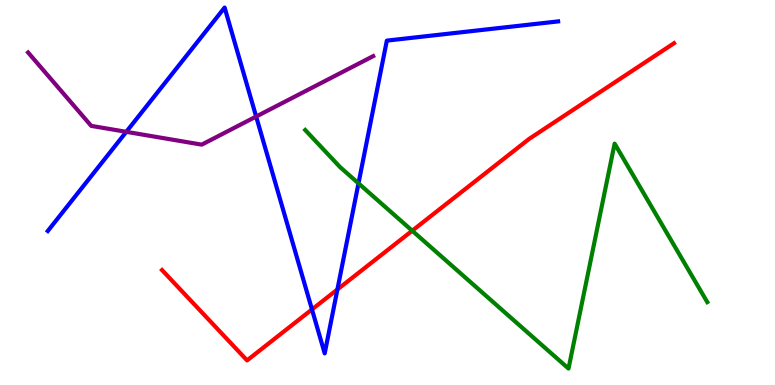[{'lines': ['blue', 'red'], 'intersections': [{'x': 4.03, 'y': 1.96}, {'x': 4.35, 'y': 2.48}]}, {'lines': ['green', 'red'], 'intersections': [{'x': 5.32, 'y': 4.01}]}, {'lines': ['purple', 'red'], 'intersections': []}, {'lines': ['blue', 'green'], 'intersections': [{'x': 4.63, 'y': 5.24}]}, {'lines': ['blue', 'purple'], 'intersections': [{'x': 1.63, 'y': 6.58}, {'x': 3.31, 'y': 6.97}]}, {'lines': ['green', 'purple'], 'intersections': []}]